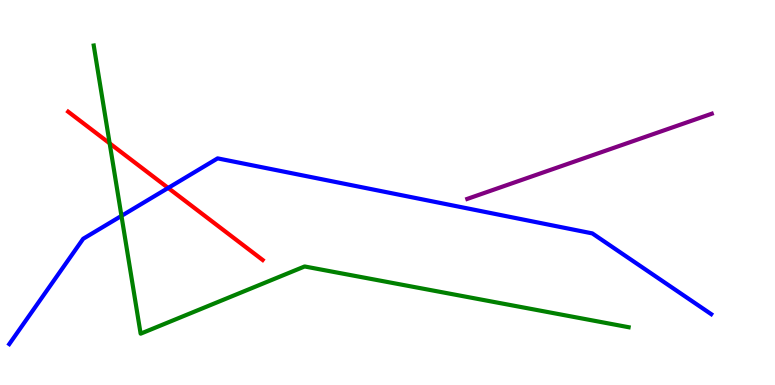[{'lines': ['blue', 'red'], 'intersections': [{'x': 2.17, 'y': 5.12}]}, {'lines': ['green', 'red'], 'intersections': [{'x': 1.41, 'y': 6.28}]}, {'lines': ['purple', 'red'], 'intersections': []}, {'lines': ['blue', 'green'], 'intersections': [{'x': 1.57, 'y': 4.39}]}, {'lines': ['blue', 'purple'], 'intersections': []}, {'lines': ['green', 'purple'], 'intersections': []}]